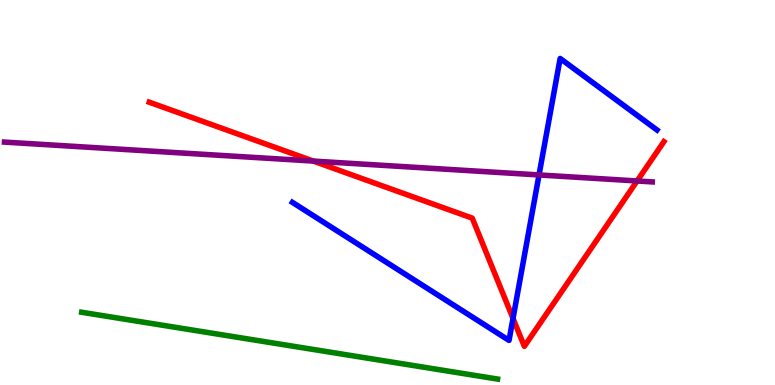[{'lines': ['blue', 'red'], 'intersections': [{'x': 6.62, 'y': 1.73}]}, {'lines': ['green', 'red'], 'intersections': []}, {'lines': ['purple', 'red'], 'intersections': [{'x': 4.04, 'y': 5.82}, {'x': 8.22, 'y': 5.3}]}, {'lines': ['blue', 'green'], 'intersections': []}, {'lines': ['blue', 'purple'], 'intersections': [{'x': 6.96, 'y': 5.46}]}, {'lines': ['green', 'purple'], 'intersections': []}]